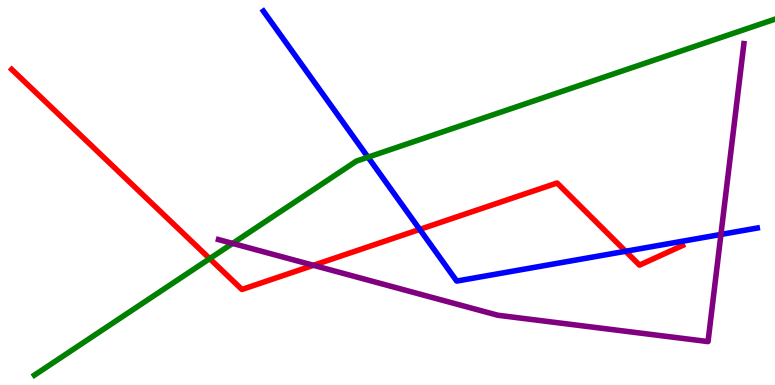[{'lines': ['blue', 'red'], 'intersections': [{'x': 5.42, 'y': 4.04}, {'x': 8.07, 'y': 3.47}]}, {'lines': ['green', 'red'], 'intersections': [{'x': 2.71, 'y': 3.28}]}, {'lines': ['purple', 'red'], 'intersections': [{'x': 4.04, 'y': 3.11}]}, {'lines': ['blue', 'green'], 'intersections': [{'x': 4.75, 'y': 5.92}]}, {'lines': ['blue', 'purple'], 'intersections': [{'x': 9.3, 'y': 3.91}]}, {'lines': ['green', 'purple'], 'intersections': [{'x': 3.0, 'y': 3.68}]}]